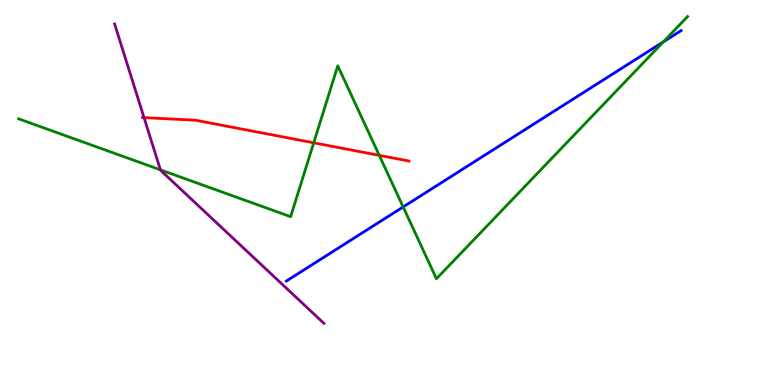[{'lines': ['blue', 'red'], 'intersections': []}, {'lines': ['green', 'red'], 'intersections': [{'x': 4.05, 'y': 6.29}, {'x': 4.89, 'y': 5.97}]}, {'lines': ['purple', 'red'], 'intersections': [{'x': 1.86, 'y': 6.94}]}, {'lines': ['blue', 'green'], 'intersections': [{'x': 5.2, 'y': 4.62}, {'x': 8.56, 'y': 8.91}]}, {'lines': ['blue', 'purple'], 'intersections': []}, {'lines': ['green', 'purple'], 'intersections': [{'x': 2.07, 'y': 5.59}]}]